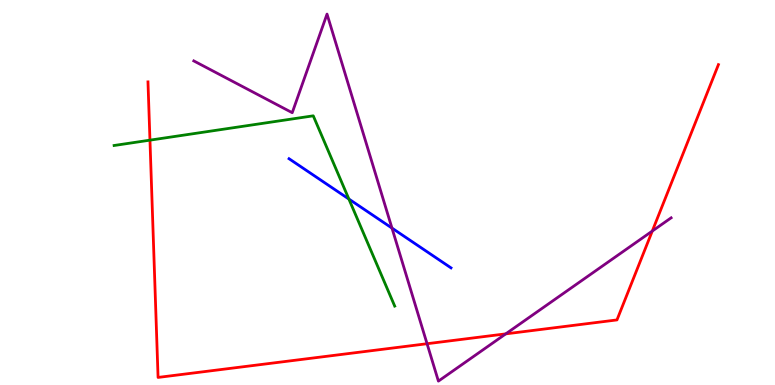[{'lines': ['blue', 'red'], 'intersections': []}, {'lines': ['green', 'red'], 'intersections': [{'x': 1.93, 'y': 6.36}]}, {'lines': ['purple', 'red'], 'intersections': [{'x': 5.51, 'y': 1.07}, {'x': 6.53, 'y': 1.33}, {'x': 8.42, 'y': 4.0}]}, {'lines': ['blue', 'green'], 'intersections': [{'x': 4.5, 'y': 4.83}]}, {'lines': ['blue', 'purple'], 'intersections': [{'x': 5.06, 'y': 4.08}]}, {'lines': ['green', 'purple'], 'intersections': []}]